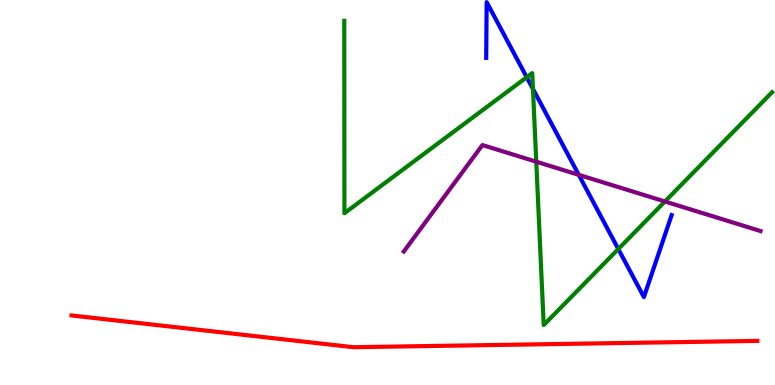[{'lines': ['blue', 'red'], 'intersections': []}, {'lines': ['green', 'red'], 'intersections': []}, {'lines': ['purple', 'red'], 'intersections': []}, {'lines': ['blue', 'green'], 'intersections': [{'x': 6.8, 'y': 7.99}, {'x': 6.88, 'y': 7.69}, {'x': 7.98, 'y': 3.53}]}, {'lines': ['blue', 'purple'], 'intersections': [{'x': 7.47, 'y': 5.46}]}, {'lines': ['green', 'purple'], 'intersections': [{'x': 6.92, 'y': 5.8}, {'x': 8.58, 'y': 4.77}]}]